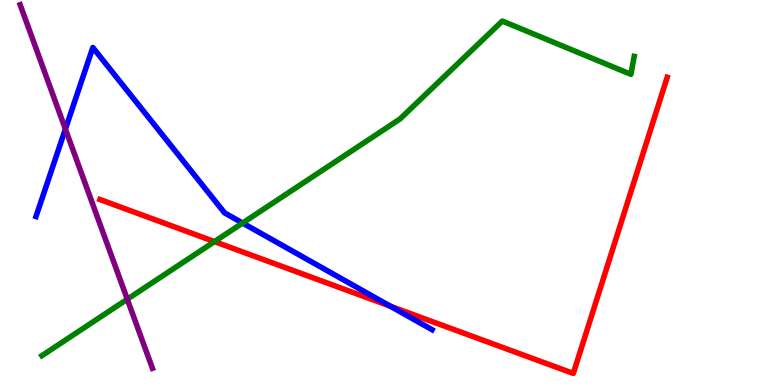[{'lines': ['blue', 'red'], 'intersections': [{'x': 5.04, 'y': 2.05}]}, {'lines': ['green', 'red'], 'intersections': [{'x': 2.77, 'y': 3.72}]}, {'lines': ['purple', 'red'], 'intersections': []}, {'lines': ['blue', 'green'], 'intersections': [{'x': 3.13, 'y': 4.21}]}, {'lines': ['blue', 'purple'], 'intersections': [{'x': 0.844, 'y': 6.65}]}, {'lines': ['green', 'purple'], 'intersections': [{'x': 1.64, 'y': 2.23}]}]